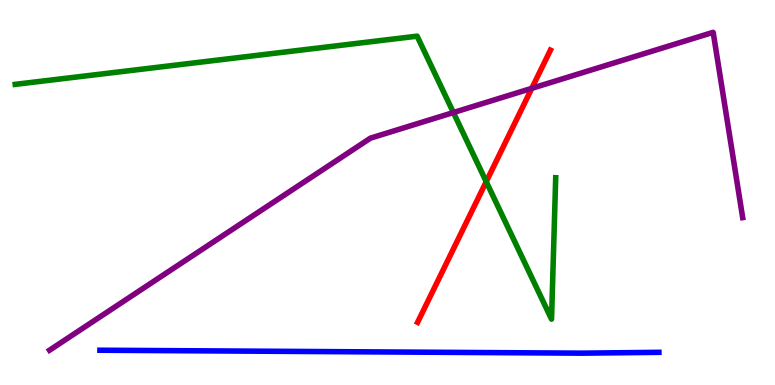[{'lines': ['blue', 'red'], 'intersections': []}, {'lines': ['green', 'red'], 'intersections': [{'x': 6.27, 'y': 5.28}]}, {'lines': ['purple', 'red'], 'intersections': [{'x': 6.86, 'y': 7.71}]}, {'lines': ['blue', 'green'], 'intersections': []}, {'lines': ['blue', 'purple'], 'intersections': []}, {'lines': ['green', 'purple'], 'intersections': [{'x': 5.85, 'y': 7.08}]}]